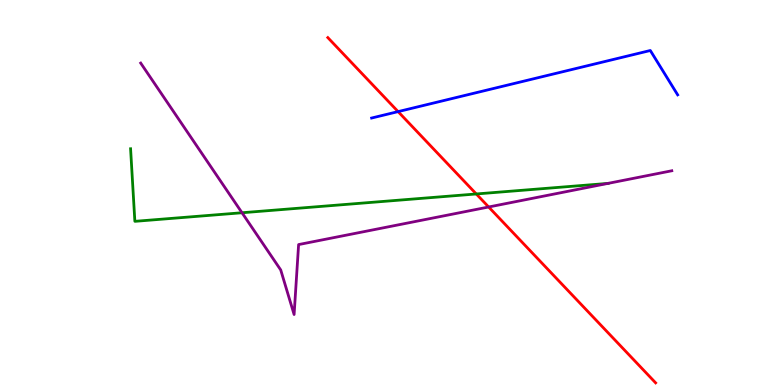[{'lines': ['blue', 'red'], 'intersections': [{'x': 5.14, 'y': 7.1}]}, {'lines': ['green', 'red'], 'intersections': [{'x': 6.15, 'y': 4.96}]}, {'lines': ['purple', 'red'], 'intersections': [{'x': 6.31, 'y': 4.62}]}, {'lines': ['blue', 'green'], 'intersections': []}, {'lines': ['blue', 'purple'], 'intersections': []}, {'lines': ['green', 'purple'], 'intersections': [{'x': 3.12, 'y': 4.47}, {'x': 7.84, 'y': 5.24}]}]